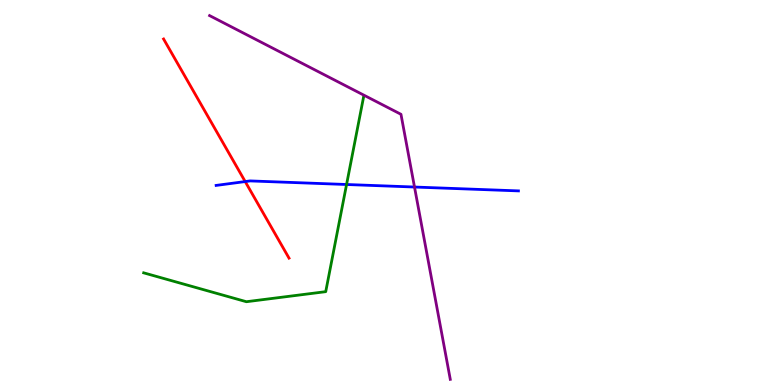[{'lines': ['blue', 'red'], 'intersections': [{'x': 3.16, 'y': 5.28}]}, {'lines': ['green', 'red'], 'intersections': []}, {'lines': ['purple', 'red'], 'intersections': []}, {'lines': ['blue', 'green'], 'intersections': [{'x': 4.47, 'y': 5.21}]}, {'lines': ['blue', 'purple'], 'intersections': [{'x': 5.35, 'y': 5.14}]}, {'lines': ['green', 'purple'], 'intersections': []}]